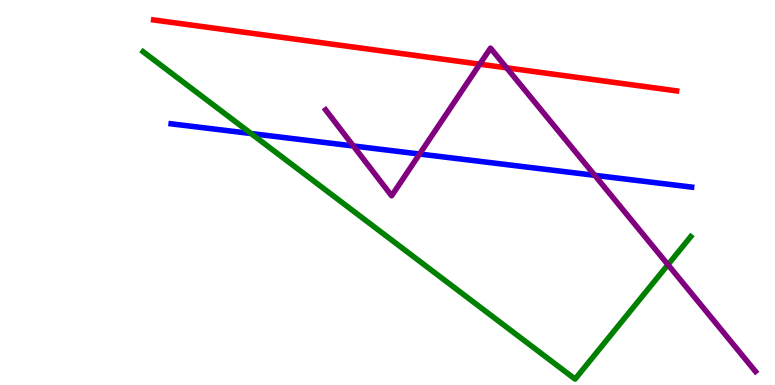[{'lines': ['blue', 'red'], 'intersections': []}, {'lines': ['green', 'red'], 'intersections': []}, {'lines': ['purple', 'red'], 'intersections': [{'x': 6.19, 'y': 8.33}, {'x': 6.54, 'y': 8.24}]}, {'lines': ['blue', 'green'], 'intersections': [{'x': 3.24, 'y': 6.53}]}, {'lines': ['blue', 'purple'], 'intersections': [{'x': 4.56, 'y': 6.21}, {'x': 5.41, 'y': 6.0}, {'x': 7.67, 'y': 5.45}]}, {'lines': ['green', 'purple'], 'intersections': [{'x': 8.62, 'y': 3.13}]}]